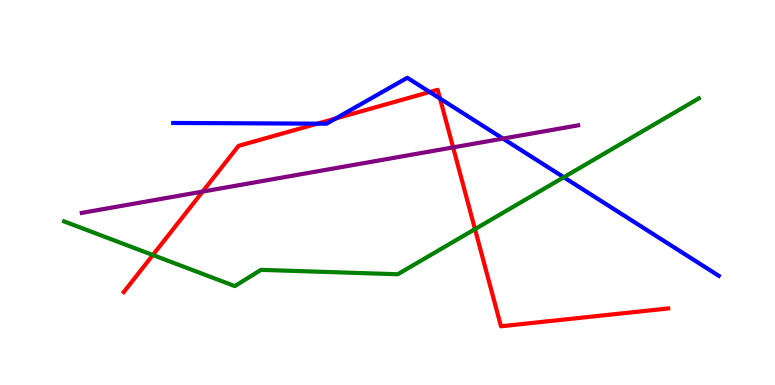[{'lines': ['blue', 'red'], 'intersections': [{'x': 4.1, 'y': 6.79}, {'x': 4.33, 'y': 6.92}, {'x': 5.54, 'y': 7.61}, {'x': 5.68, 'y': 7.44}]}, {'lines': ['green', 'red'], 'intersections': [{'x': 1.97, 'y': 3.38}, {'x': 6.13, 'y': 4.05}]}, {'lines': ['purple', 'red'], 'intersections': [{'x': 2.62, 'y': 5.02}, {'x': 5.85, 'y': 6.17}]}, {'lines': ['blue', 'green'], 'intersections': [{'x': 7.27, 'y': 5.4}]}, {'lines': ['blue', 'purple'], 'intersections': [{'x': 6.49, 'y': 6.4}]}, {'lines': ['green', 'purple'], 'intersections': []}]